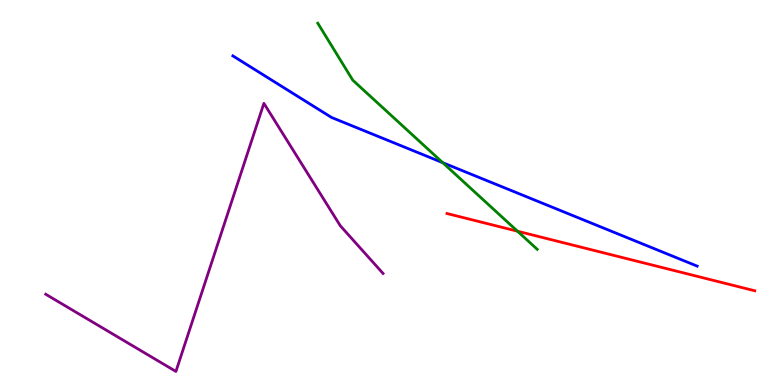[{'lines': ['blue', 'red'], 'intersections': []}, {'lines': ['green', 'red'], 'intersections': [{'x': 6.68, 'y': 3.99}]}, {'lines': ['purple', 'red'], 'intersections': []}, {'lines': ['blue', 'green'], 'intersections': [{'x': 5.71, 'y': 5.77}]}, {'lines': ['blue', 'purple'], 'intersections': []}, {'lines': ['green', 'purple'], 'intersections': []}]